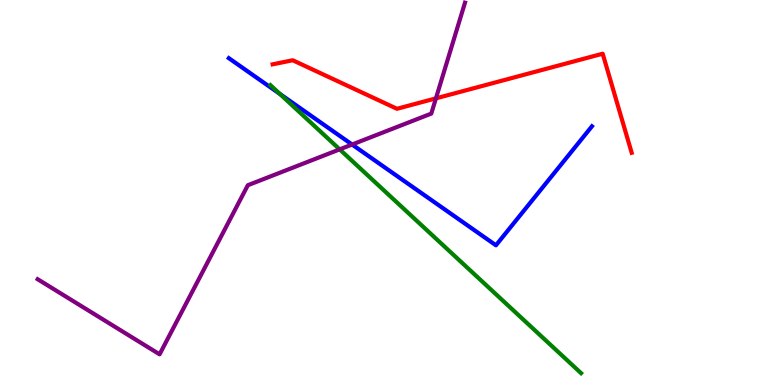[{'lines': ['blue', 'red'], 'intersections': []}, {'lines': ['green', 'red'], 'intersections': []}, {'lines': ['purple', 'red'], 'intersections': [{'x': 5.62, 'y': 7.45}]}, {'lines': ['blue', 'green'], 'intersections': [{'x': 3.61, 'y': 7.56}]}, {'lines': ['blue', 'purple'], 'intersections': [{'x': 4.54, 'y': 6.25}]}, {'lines': ['green', 'purple'], 'intersections': [{'x': 4.38, 'y': 6.12}]}]